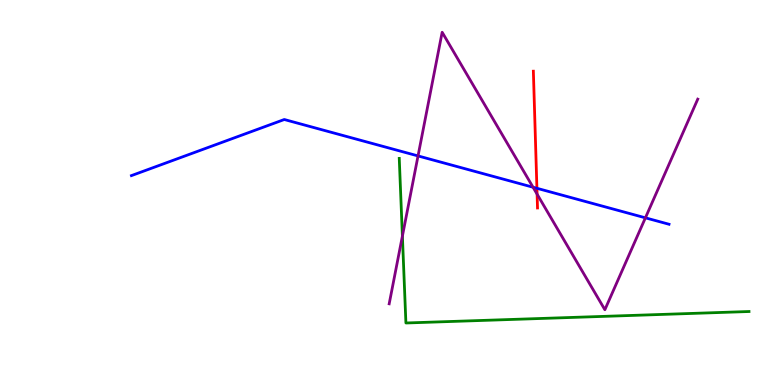[{'lines': ['blue', 'red'], 'intersections': [{'x': 6.93, 'y': 5.11}]}, {'lines': ['green', 'red'], 'intersections': []}, {'lines': ['purple', 'red'], 'intersections': [{'x': 6.93, 'y': 4.96}]}, {'lines': ['blue', 'green'], 'intersections': []}, {'lines': ['blue', 'purple'], 'intersections': [{'x': 5.39, 'y': 5.95}, {'x': 6.88, 'y': 5.14}, {'x': 8.33, 'y': 4.34}]}, {'lines': ['green', 'purple'], 'intersections': [{'x': 5.19, 'y': 3.87}]}]